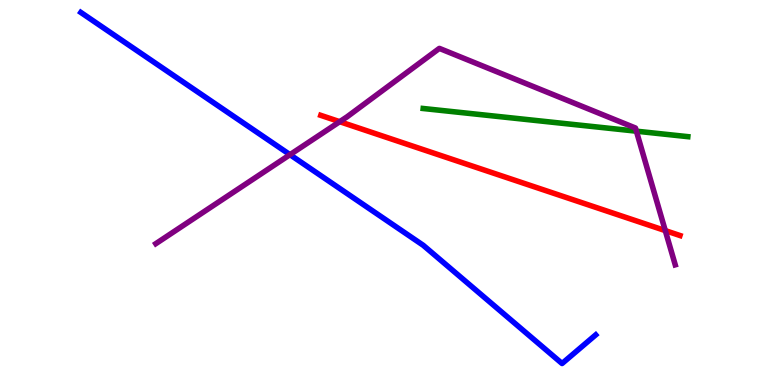[{'lines': ['blue', 'red'], 'intersections': []}, {'lines': ['green', 'red'], 'intersections': []}, {'lines': ['purple', 'red'], 'intersections': [{'x': 4.38, 'y': 6.84}, {'x': 8.58, 'y': 4.01}]}, {'lines': ['blue', 'green'], 'intersections': []}, {'lines': ['blue', 'purple'], 'intersections': [{'x': 3.74, 'y': 5.98}]}, {'lines': ['green', 'purple'], 'intersections': [{'x': 8.21, 'y': 6.59}]}]